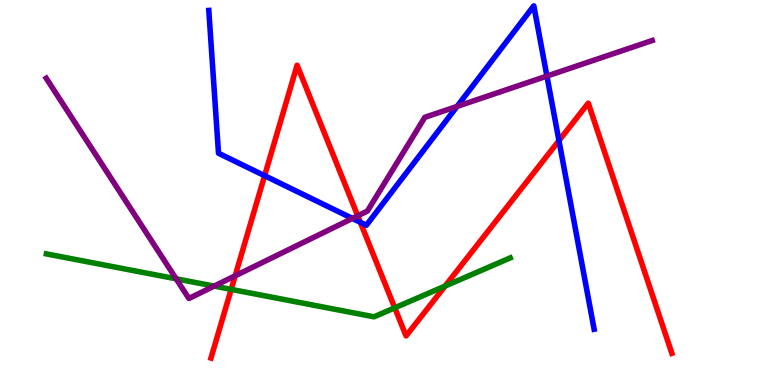[{'lines': ['blue', 'red'], 'intersections': [{'x': 3.41, 'y': 5.44}, {'x': 4.65, 'y': 4.23}, {'x': 7.21, 'y': 6.35}]}, {'lines': ['green', 'red'], 'intersections': [{'x': 2.98, 'y': 2.48}, {'x': 5.09, 'y': 2.0}, {'x': 5.74, 'y': 2.57}]}, {'lines': ['purple', 'red'], 'intersections': [{'x': 3.03, 'y': 2.84}, {'x': 4.62, 'y': 4.39}]}, {'lines': ['blue', 'green'], 'intersections': []}, {'lines': ['blue', 'purple'], 'intersections': [{'x': 4.55, 'y': 4.33}, {'x': 5.9, 'y': 7.24}, {'x': 7.06, 'y': 8.02}]}, {'lines': ['green', 'purple'], 'intersections': [{'x': 2.27, 'y': 2.76}, {'x': 2.76, 'y': 2.57}]}]